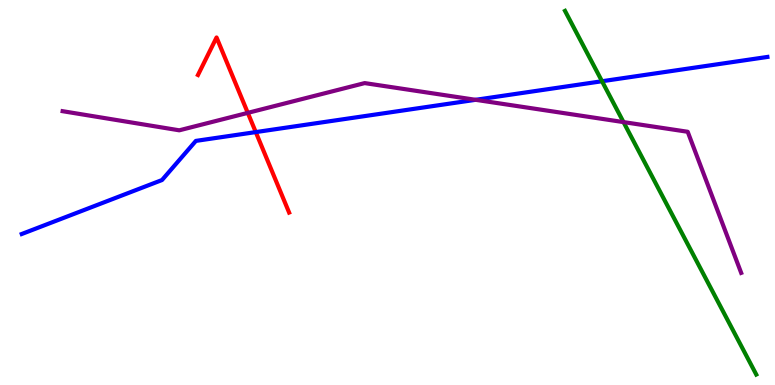[{'lines': ['blue', 'red'], 'intersections': [{'x': 3.3, 'y': 6.57}]}, {'lines': ['green', 'red'], 'intersections': []}, {'lines': ['purple', 'red'], 'intersections': [{'x': 3.2, 'y': 7.07}]}, {'lines': ['blue', 'green'], 'intersections': [{'x': 7.77, 'y': 7.89}]}, {'lines': ['blue', 'purple'], 'intersections': [{'x': 6.14, 'y': 7.41}]}, {'lines': ['green', 'purple'], 'intersections': [{'x': 8.05, 'y': 6.83}]}]